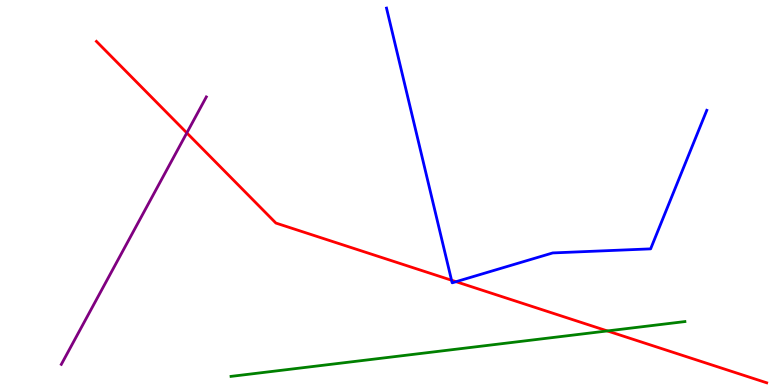[{'lines': ['blue', 'red'], 'intersections': [{'x': 5.83, 'y': 2.72}, {'x': 5.88, 'y': 2.68}]}, {'lines': ['green', 'red'], 'intersections': [{'x': 7.84, 'y': 1.4}]}, {'lines': ['purple', 'red'], 'intersections': [{'x': 2.41, 'y': 6.55}]}, {'lines': ['blue', 'green'], 'intersections': []}, {'lines': ['blue', 'purple'], 'intersections': []}, {'lines': ['green', 'purple'], 'intersections': []}]